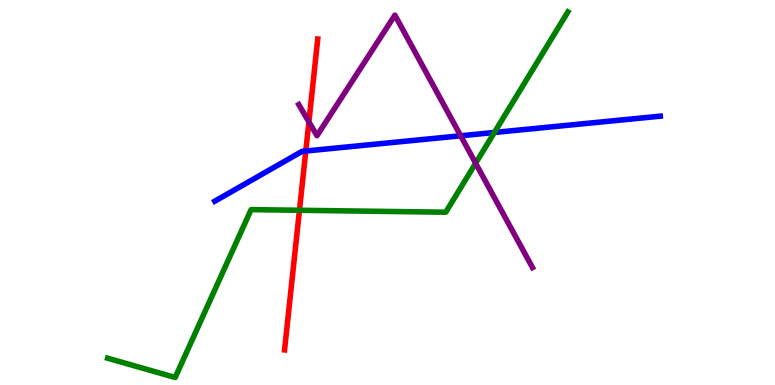[{'lines': ['blue', 'red'], 'intersections': [{'x': 3.95, 'y': 6.08}]}, {'lines': ['green', 'red'], 'intersections': [{'x': 3.86, 'y': 4.54}]}, {'lines': ['purple', 'red'], 'intersections': [{'x': 3.99, 'y': 6.83}]}, {'lines': ['blue', 'green'], 'intersections': [{'x': 6.38, 'y': 6.56}]}, {'lines': ['blue', 'purple'], 'intersections': [{'x': 5.94, 'y': 6.47}]}, {'lines': ['green', 'purple'], 'intersections': [{'x': 6.14, 'y': 5.76}]}]